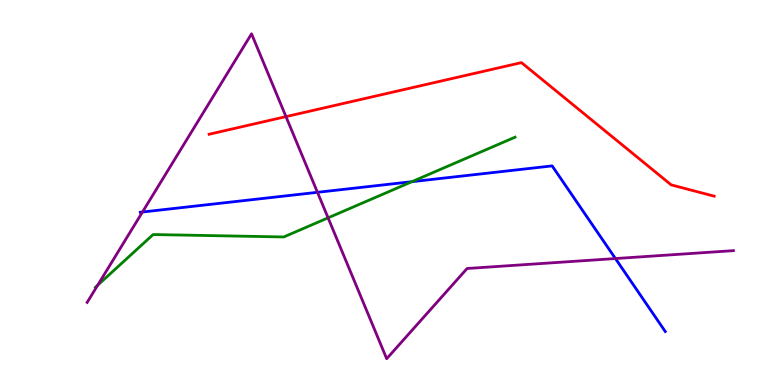[{'lines': ['blue', 'red'], 'intersections': []}, {'lines': ['green', 'red'], 'intersections': []}, {'lines': ['purple', 'red'], 'intersections': [{'x': 3.69, 'y': 6.97}]}, {'lines': ['blue', 'green'], 'intersections': [{'x': 5.31, 'y': 5.28}]}, {'lines': ['blue', 'purple'], 'intersections': [{'x': 1.84, 'y': 4.49}, {'x': 4.1, 'y': 5.0}, {'x': 7.94, 'y': 3.28}]}, {'lines': ['green', 'purple'], 'intersections': [{'x': 1.26, 'y': 2.59}, {'x': 4.23, 'y': 4.34}]}]